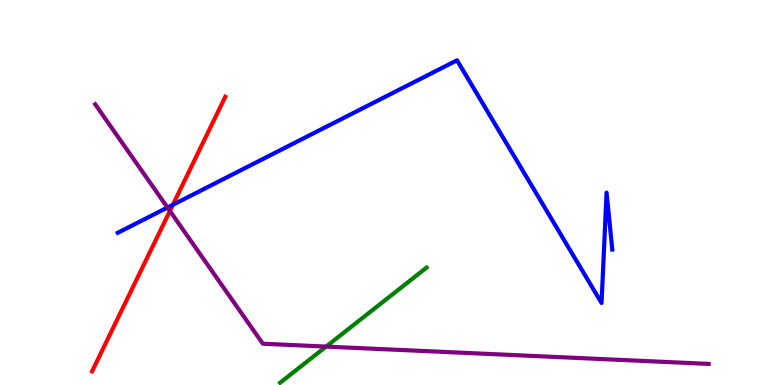[{'lines': ['blue', 'red'], 'intersections': [{'x': 2.23, 'y': 4.68}]}, {'lines': ['green', 'red'], 'intersections': []}, {'lines': ['purple', 'red'], 'intersections': [{'x': 2.19, 'y': 4.52}]}, {'lines': ['blue', 'green'], 'intersections': []}, {'lines': ['blue', 'purple'], 'intersections': [{'x': 2.16, 'y': 4.61}]}, {'lines': ['green', 'purple'], 'intersections': [{'x': 4.21, 'y': 0.998}]}]